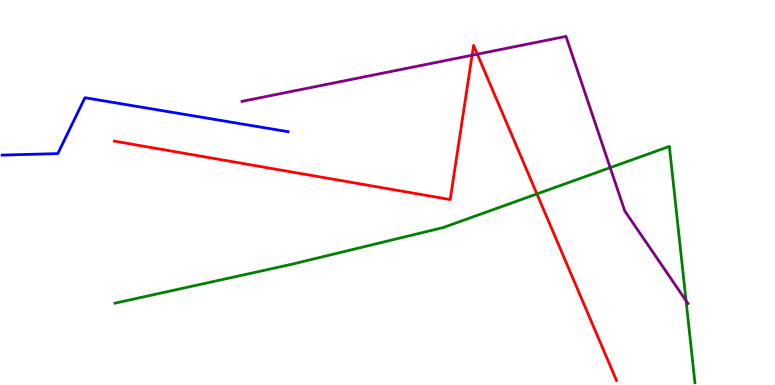[{'lines': ['blue', 'red'], 'intersections': []}, {'lines': ['green', 'red'], 'intersections': [{'x': 6.93, 'y': 4.96}]}, {'lines': ['purple', 'red'], 'intersections': [{'x': 6.09, 'y': 8.57}, {'x': 6.16, 'y': 8.59}]}, {'lines': ['blue', 'green'], 'intersections': []}, {'lines': ['blue', 'purple'], 'intersections': []}, {'lines': ['green', 'purple'], 'intersections': [{'x': 7.87, 'y': 5.65}, {'x': 8.85, 'y': 2.19}]}]